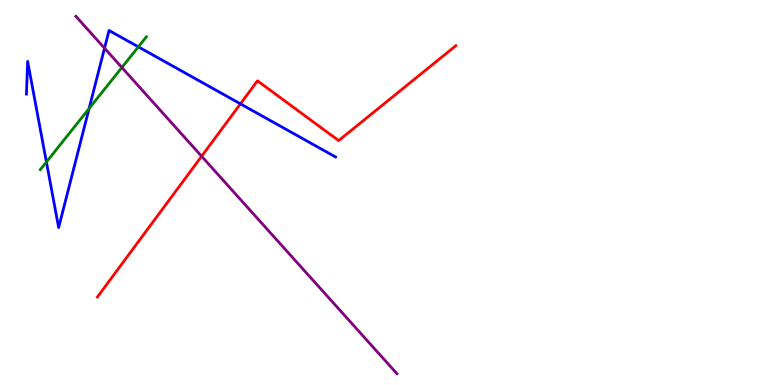[{'lines': ['blue', 'red'], 'intersections': [{'x': 3.1, 'y': 7.3}]}, {'lines': ['green', 'red'], 'intersections': []}, {'lines': ['purple', 'red'], 'intersections': [{'x': 2.6, 'y': 5.94}]}, {'lines': ['blue', 'green'], 'intersections': [{'x': 0.599, 'y': 5.79}, {'x': 1.15, 'y': 7.18}, {'x': 1.79, 'y': 8.78}]}, {'lines': ['blue', 'purple'], 'intersections': [{'x': 1.35, 'y': 8.75}]}, {'lines': ['green', 'purple'], 'intersections': [{'x': 1.57, 'y': 8.25}]}]